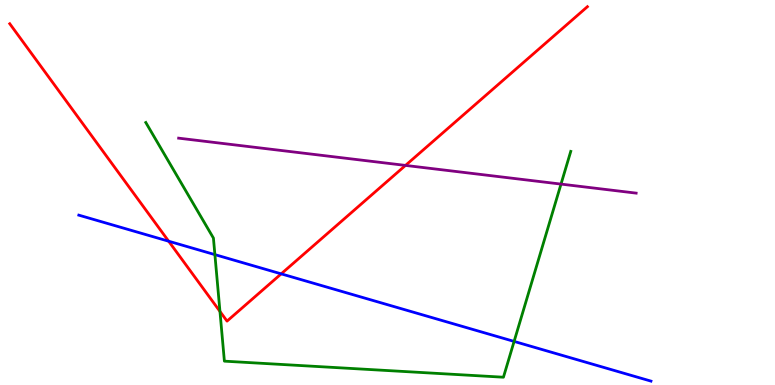[{'lines': ['blue', 'red'], 'intersections': [{'x': 2.18, 'y': 3.73}, {'x': 3.63, 'y': 2.89}]}, {'lines': ['green', 'red'], 'intersections': [{'x': 2.84, 'y': 1.91}]}, {'lines': ['purple', 'red'], 'intersections': [{'x': 5.23, 'y': 5.7}]}, {'lines': ['blue', 'green'], 'intersections': [{'x': 2.77, 'y': 3.39}, {'x': 6.63, 'y': 1.13}]}, {'lines': ['blue', 'purple'], 'intersections': []}, {'lines': ['green', 'purple'], 'intersections': [{'x': 7.24, 'y': 5.22}]}]